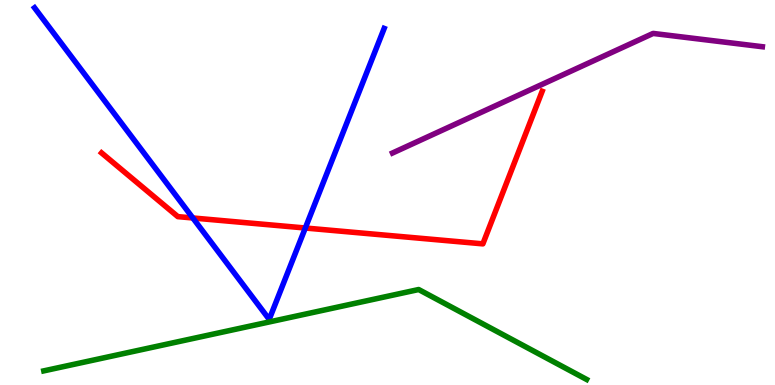[{'lines': ['blue', 'red'], 'intersections': [{'x': 2.49, 'y': 4.34}, {'x': 3.94, 'y': 4.08}]}, {'lines': ['green', 'red'], 'intersections': []}, {'lines': ['purple', 'red'], 'intersections': []}, {'lines': ['blue', 'green'], 'intersections': []}, {'lines': ['blue', 'purple'], 'intersections': []}, {'lines': ['green', 'purple'], 'intersections': []}]